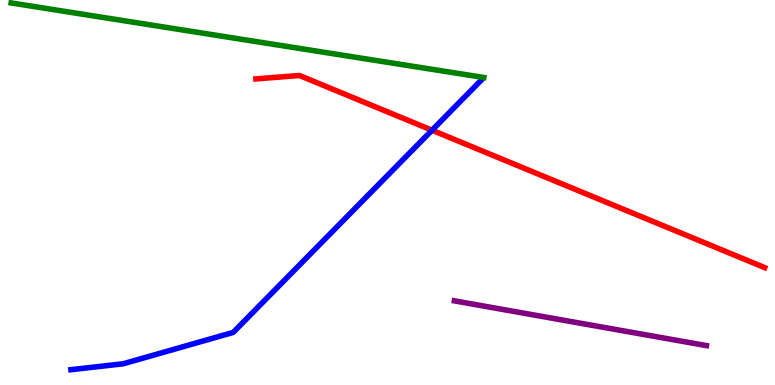[{'lines': ['blue', 'red'], 'intersections': [{'x': 5.57, 'y': 6.62}]}, {'lines': ['green', 'red'], 'intersections': []}, {'lines': ['purple', 'red'], 'intersections': []}, {'lines': ['blue', 'green'], 'intersections': []}, {'lines': ['blue', 'purple'], 'intersections': []}, {'lines': ['green', 'purple'], 'intersections': []}]